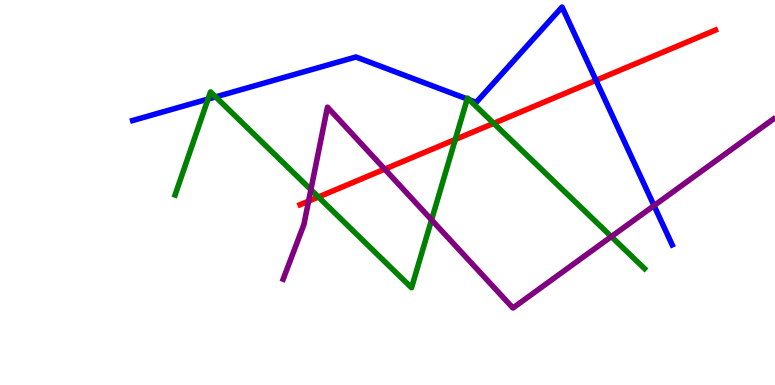[{'lines': ['blue', 'red'], 'intersections': [{'x': 7.69, 'y': 7.91}]}, {'lines': ['green', 'red'], 'intersections': [{'x': 4.11, 'y': 4.88}, {'x': 5.87, 'y': 6.38}, {'x': 6.37, 'y': 6.8}]}, {'lines': ['purple', 'red'], 'intersections': [{'x': 3.98, 'y': 4.78}, {'x': 4.96, 'y': 5.61}]}, {'lines': ['blue', 'green'], 'intersections': [{'x': 2.68, 'y': 7.43}, {'x': 2.78, 'y': 7.48}, {'x': 6.03, 'y': 7.43}, {'x': 6.05, 'y': 7.41}]}, {'lines': ['blue', 'purple'], 'intersections': [{'x': 8.44, 'y': 4.66}]}, {'lines': ['green', 'purple'], 'intersections': [{'x': 4.01, 'y': 5.07}, {'x': 5.57, 'y': 4.29}, {'x': 7.89, 'y': 3.85}]}]